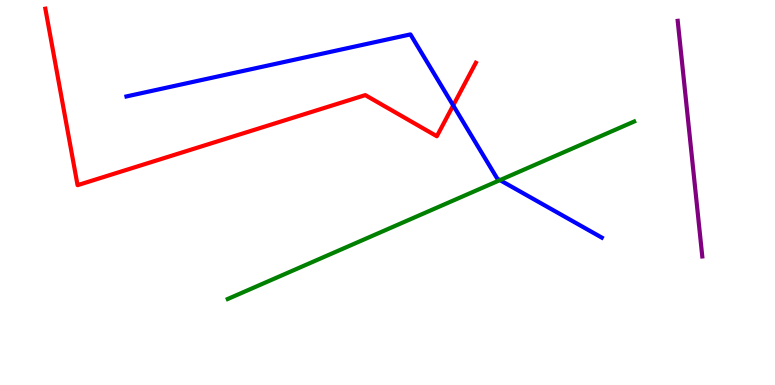[{'lines': ['blue', 'red'], 'intersections': [{'x': 5.85, 'y': 7.26}]}, {'lines': ['green', 'red'], 'intersections': []}, {'lines': ['purple', 'red'], 'intersections': []}, {'lines': ['blue', 'green'], 'intersections': [{'x': 6.45, 'y': 5.32}]}, {'lines': ['blue', 'purple'], 'intersections': []}, {'lines': ['green', 'purple'], 'intersections': []}]